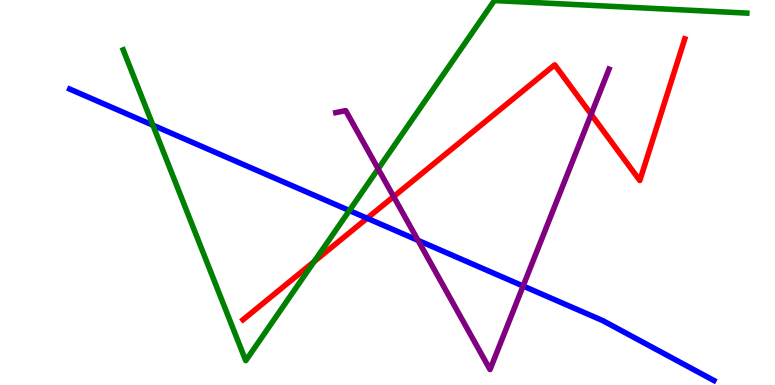[{'lines': ['blue', 'red'], 'intersections': [{'x': 4.74, 'y': 4.33}]}, {'lines': ['green', 'red'], 'intersections': [{'x': 4.05, 'y': 3.21}]}, {'lines': ['purple', 'red'], 'intersections': [{'x': 5.08, 'y': 4.89}, {'x': 7.63, 'y': 7.03}]}, {'lines': ['blue', 'green'], 'intersections': [{'x': 1.97, 'y': 6.75}, {'x': 4.51, 'y': 4.53}]}, {'lines': ['blue', 'purple'], 'intersections': [{'x': 5.39, 'y': 3.76}, {'x': 6.75, 'y': 2.57}]}, {'lines': ['green', 'purple'], 'intersections': [{'x': 4.88, 'y': 5.61}]}]